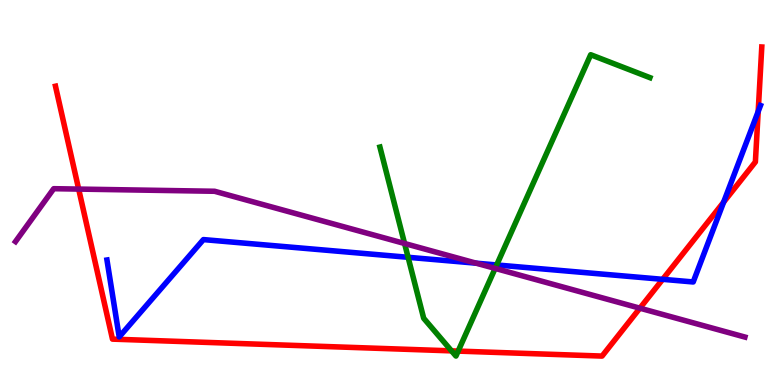[{'lines': ['blue', 'red'], 'intersections': [{'x': 8.55, 'y': 2.74}, {'x': 9.34, 'y': 4.75}, {'x': 9.78, 'y': 7.1}]}, {'lines': ['green', 'red'], 'intersections': [{'x': 5.83, 'y': 0.887}, {'x': 5.91, 'y': 0.881}]}, {'lines': ['purple', 'red'], 'intersections': [{'x': 1.02, 'y': 5.09}, {'x': 8.26, 'y': 2.0}]}, {'lines': ['blue', 'green'], 'intersections': [{'x': 5.27, 'y': 3.32}, {'x': 6.41, 'y': 3.12}]}, {'lines': ['blue', 'purple'], 'intersections': [{'x': 6.14, 'y': 3.16}]}, {'lines': ['green', 'purple'], 'intersections': [{'x': 5.22, 'y': 3.68}, {'x': 6.39, 'y': 3.03}]}]